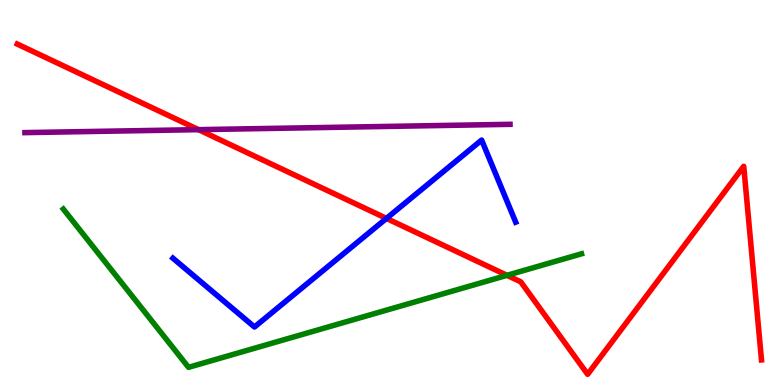[{'lines': ['blue', 'red'], 'intersections': [{'x': 4.99, 'y': 4.33}]}, {'lines': ['green', 'red'], 'intersections': [{'x': 6.54, 'y': 2.85}]}, {'lines': ['purple', 'red'], 'intersections': [{'x': 2.56, 'y': 6.63}]}, {'lines': ['blue', 'green'], 'intersections': []}, {'lines': ['blue', 'purple'], 'intersections': []}, {'lines': ['green', 'purple'], 'intersections': []}]